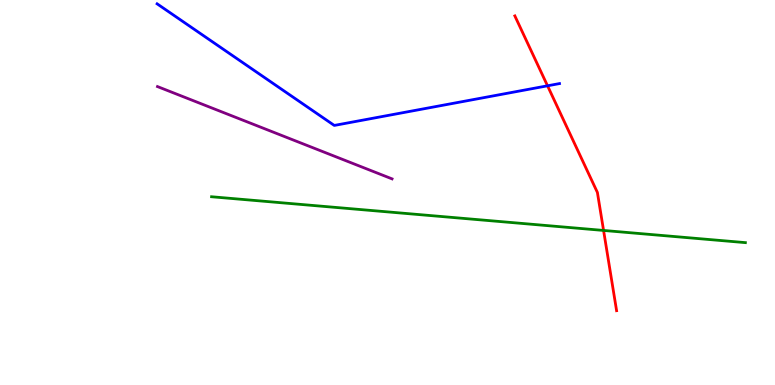[{'lines': ['blue', 'red'], 'intersections': [{'x': 7.06, 'y': 7.77}]}, {'lines': ['green', 'red'], 'intersections': [{'x': 7.79, 'y': 4.01}]}, {'lines': ['purple', 'red'], 'intersections': []}, {'lines': ['blue', 'green'], 'intersections': []}, {'lines': ['blue', 'purple'], 'intersections': []}, {'lines': ['green', 'purple'], 'intersections': []}]